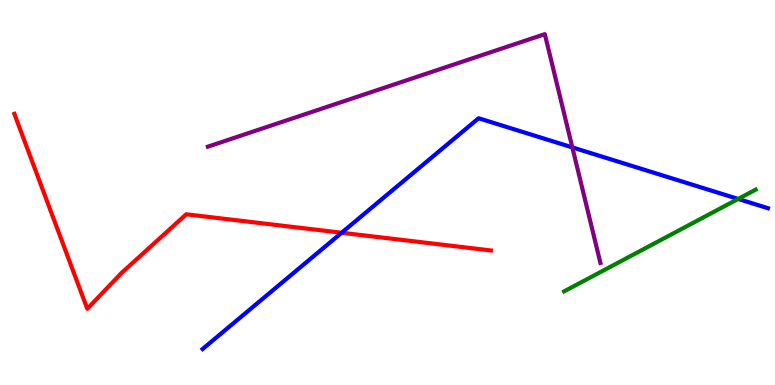[{'lines': ['blue', 'red'], 'intersections': [{'x': 4.41, 'y': 3.95}]}, {'lines': ['green', 'red'], 'intersections': []}, {'lines': ['purple', 'red'], 'intersections': []}, {'lines': ['blue', 'green'], 'intersections': [{'x': 9.52, 'y': 4.83}]}, {'lines': ['blue', 'purple'], 'intersections': [{'x': 7.38, 'y': 6.17}]}, {'lines': ['green', 'purple'], 'intersections': []}]